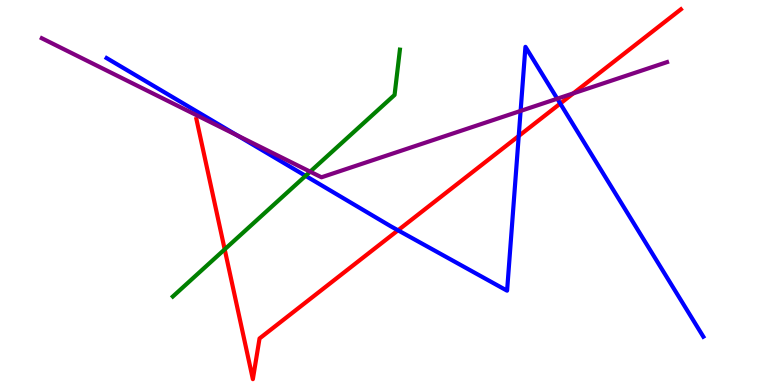[{'lines': ['blue', 'red'], 'intersections': [{'x': 5.14, 'y': 4.02}, {'x': 6.69, 'y': 6.47}, {'x': 7.23, 'y': 7.31}]}, {'lines': ['green', 'red'], 'intersections': [{'x': 2.9, 'y': 3.52}]}, {'lines': ['purple', 'red'], 'intersections': [{'x': 7.4, 'y': 7.58}]}, {'lines': ['blue', 'green'], 'intersections': [{'x': 3.94, 'y': 5.43}]}, {'lines': ['blue', 'purple'], 'intersections': [{'x': 3.06, 'y': 6.48}, {'x': 6.72, 'y': 7.12}, {'x': 7.19, 'y': 7.44}]}, {'lines': ['green', 'purple'], 'intersections': [{'x': 4.0, 'y': 5.54}]}]